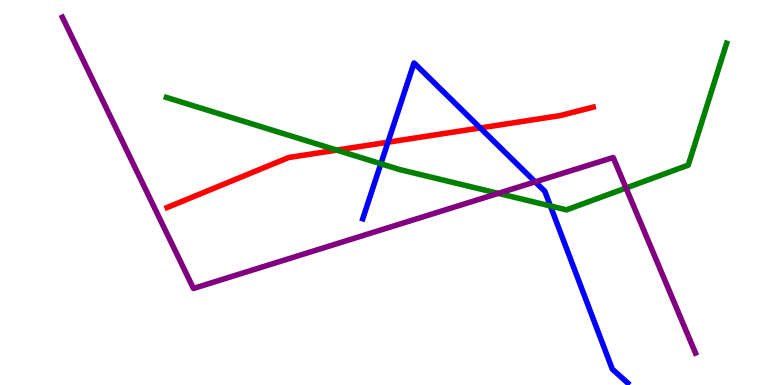[{'lines': ['blue', 'red'], 'intersections': [{'x': 5.01, 'y': 6.31}, {'x': 6.2, 'y': 6.68}]}, {'lines': ['green', 'red'], 'intersections': [{'x': 4.35, 'y': 6.1}]}, {'lines': ['purple', 'red'], 'intersections': []}, {'lines': ['blue', 'green'], 'intersections': [{'x': 4.91, 'y': 5.75}, {'x': 7.1, 'y': 4.65}]}, {'lines': ['blue', 'purple'], 'intersections': [{'x': 6.91, 'y': 5.28}]}, {'lines': ['green', 'purple'], 'intersections': [{'x': 6.43, 'y': 4.98}, {'x': 8.08, 'y': 5.12}]}]